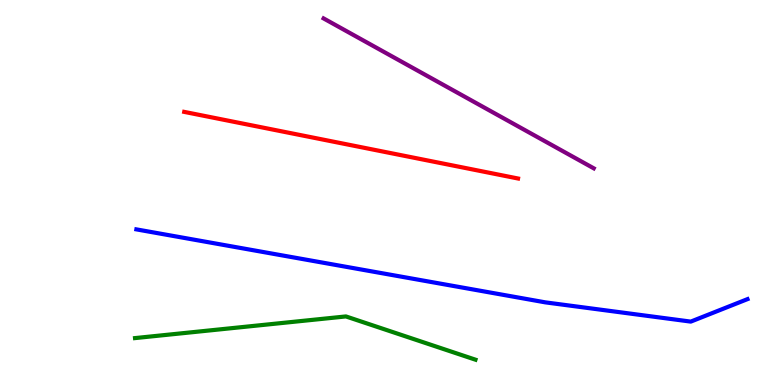[{'lines': ['blue', 'red'], 'intersections': []}, {'lines': ['green', 'red'], 'intersections': []}, {'lines': ['purple', 'red'], 'intersections': []}, {'lines': ['blue', 'green'], 'intersections': []}, {'lines': ['blue', 'purple'], 'intersections': []}, {'lines': ['green', 'purple'], 'intersections': []}]